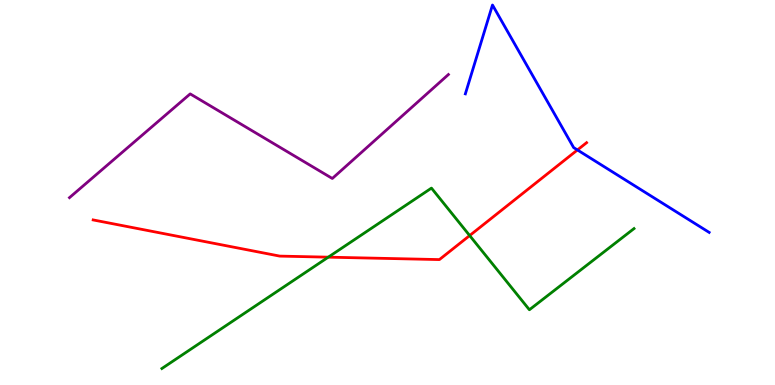[{'lines': ['blue', 'red'], 'intersections': [{'x': 7.45, 'y': 6.1}]}, {'lines': ['green', 'red'], 'intersections': [{'x': 4.24, 'y': 3.32}, {'x': 6.06, 'y': 3.88}]}, {'lines': ['purple', 'red'], 'intersections': []}, {'lines': ['blue', 'green'], 'intersections': []}, {'lines': ['blue', 'purple'], 'intersections': []}, {'lines': ['green', 'purple'], 'intersections': []}]